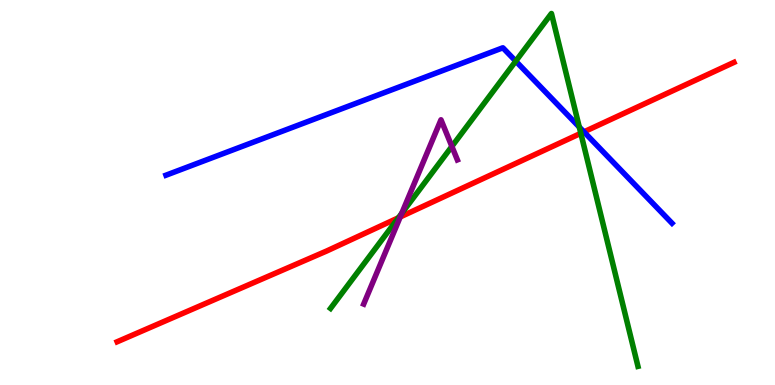[{'lines': ['blue', 'red'], 'intersections': [{'x': 7.53, 'y': 6.57}]}, {'lines': ['green', 'red'], 'intersections': [{'x': 5.14, 'y': 4.34}, {'x': 7.49, 'y': 6.54}]}, {'lines': ['purple', 'red'], 'intersections': [{'x': 5.16, 'y': 4.37}]}, {'lines': ['blue', 'green'], 'intersections': [{'x': 6.65, 'y': 8.41}, {'x': 7.47, 'y': 6.7}]}, {'lines': ['blue', 'purple'], 'intersections': []}, {'lines': ['green', 'purple'], 'intersections': [{'x': 5.18, 'y': 4.46}, {'x': 5.83, 'y': 6.2}]}]